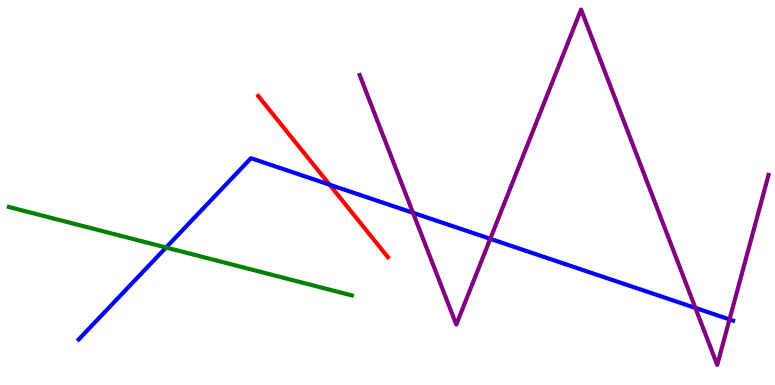[{'lines': ['blue', 'red'], 'intersections': [{'x': 4.25, 'y': 5.2}]}, {'lines': ['green', 'red'], 'intersections': []}, {'lines': ['purple', 'red'], 'intersections': []}, {'lines': ['blue', 'green'], 'intersections': [{'x': 2.14, 'y': 3.57}]}, {'lines': ['blue', 'purple'], 'intersections': [{'x': 5.33, 'y': 4.47}, {'x': 6.33, 'y': 3.8}, {'x': 8.97, 'y': 2.0}, {'x': 9.41, 'y': 1.7}]}, {'lines': ['green', 'purple'], 'intersections': []}]